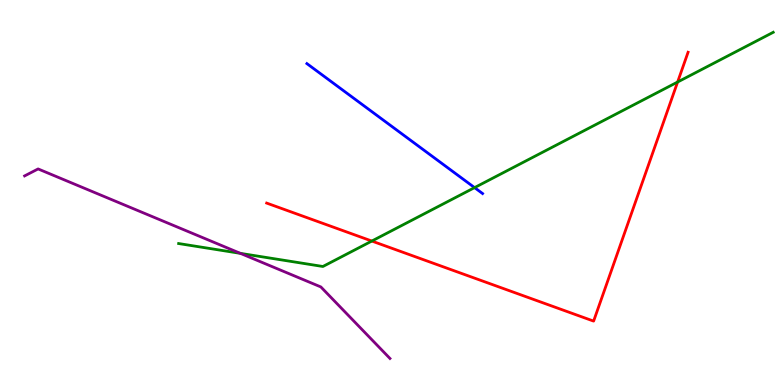[{'lines': ['blue', 'red'], 'intersections': []}, {'lines': ['green', 'red'], 'intersections': [{'x': 4.8, 'y': 3.74}, {'x': 8.74, 'y': 7.87}]}, {'lines': ['purple', 'red'], 'intersections': []}, {'lines': ['blue', 'green'], 'intersections': [{'x': 6.12, 'y': 5.13}]}, {'lines': ['blue', 'purple'], 'intersections': []}, {'lines': ['green', 'purple'], 'intersections': [{'x': 3.1, 'y': 3.42}]}]